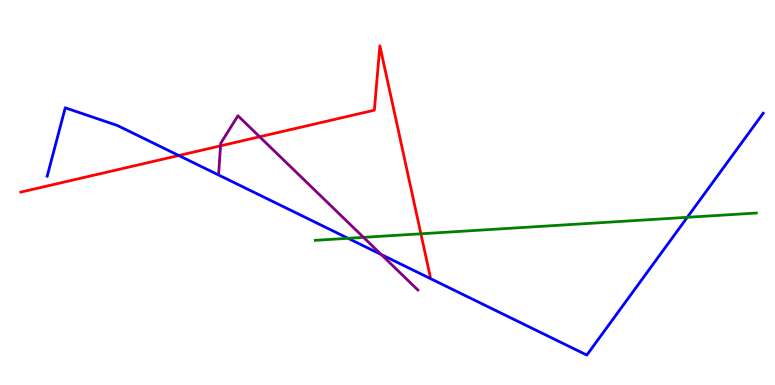[{'lines': ['blue', 'red'], 'intersections': [{'x': 2.31, 'y': 5.96}]}, {'lines': ['green', 'red'], 'intersections': [{'x': 5.43, 'y': 3.93}]}, {'lines': ['purple', 'red'], 'intersections': [{'x': 2.85, 'y': 6.21}, {'x': 3.35, 'y': 6.45}]}, {'lines': ['blue', 'green'], 'intersections': [{'x': 4.49, 'y': 3.81}, {'x': 8.87, 'y': 4.36}]}, {'lines': ['blue', 'purple'], 'intersections': [{'x': 4.92, 'y': 3.39}]}, {'lines': ['green', 'purple'], 'intersections': [{'x': 4.69, 'y': 3.84}]}]